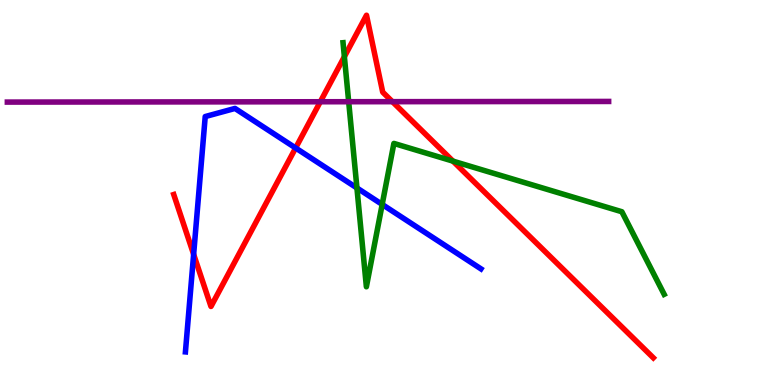[{'lines': ['blue', 'red'], 'intersections': [{'x': 2.5, 'y': 3.39}, {'x': 3.81, 'y': 6.16}]}, {'lines': ['green', 'red'], 'intersections': [{'x': 4.44, 'y': 8.53}, {'x': 5.84, 'y': 5.81}]}, {'lines': ['purple', 'red'], 'intersections': [{'x': 4.13, 'y': 7.36}, {'x': 5.06, 'y': 7.36}]}, {'lines': ['blue', 'green'], 'intersections': [{'x': 4.61, 'y': 5.12}, {'x': 4.93, 'y': 4.69}]}, {'lines': ['blue', 'purple'], 'intersections': []}, {'lines': ['green', 'purple'], 'intersections': [{'x': 4.5, 'y': 7.36}]}]